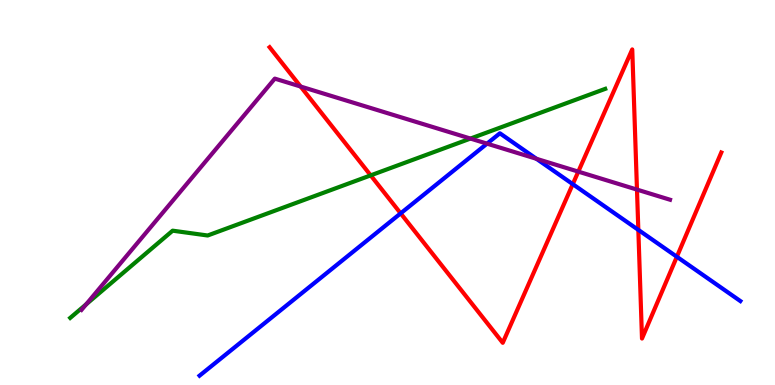[{'lines': ['blue', 'red'], 'intersections': [{'x': 5.17, 'y': 4.46}, {'x': 7.39, 'y': 5.22}, {'x': 8.24, 'y': 4.03}, {'x': 8.73, 'y': 3.33}]}, {'lines': ['green', 'red'], 'intersections': [{'x': 4.78, 'y': 5.44}]}, {'lines': ['purple', 'red'], 'intersections': [{'x': 3.88, 'y': 7.75}, {'x': 7.46, 'y': 5.54}, {'x': 8.22, 'y': 5.08}]}, {'lines': ['blue', 'green'], 'intersections': []}, {'lines': ['blue', 'purple'], 'intersections': [{'x': 6.28, 'y': 6.27}, {'x': 6.92, 'y': 5.88}]}, {'lines': ['green', 'purple'], 'intersections': [{'x': 1.11, 'y': 2.1}, {'x': 6.07, 'y': 6.4}]}]